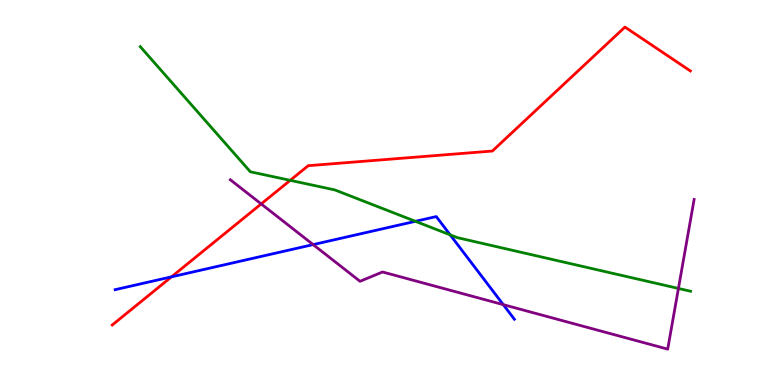[{'lines': ['blue', 'red'], 'intersections': [{'x': 2.21, 'y': 2.81}]}, {'lines': ['green', 'red'], 'intersections': [{'x': 3.74, 'y': 5.32}]}, {'lines': ['purple', 'red'], 'intersections': [{'x': 3.37, 'y': 4.7}]}, {'lines': ['blue', 'green'], 'intersections': [{'x': 5.36, 'y': 4.25}, {'x': 5.81, 'y': 3.9}]}, {'lines': ['blue', 'purple'], 'intersections': [{'x': 4.04, 'y': 3.65}, {'x': 6.49, 'y': 2.09}]}, {'lines': ['green', 'purple'], 'intersections': [{'x': 8.75, 'y': 2.51}]}]